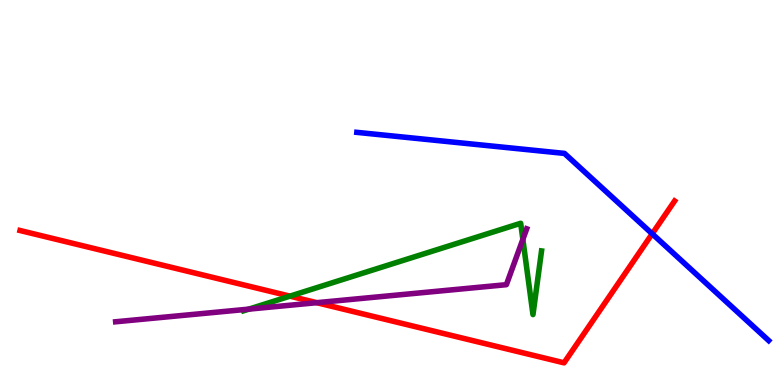[{'lines': ['blue', 'red'], 'intersections': [{'x': 8.42, 'y': 3.93}]}, {'lines': ['green', 'red'], 'intersections': [{'x': 3.74, 'y': 2.31}]}, {'lines': ['purple', 'red'], 'intersections': [{'x': 4.09, 'y': 2.14}]}, {'lines': ['blue', 'green'], 'intersections': []}, {'lines': ['blue', 'purple'], 'intersections': []}, {'lines': ['green', 'purple'], 'intersections': [{'x': 3.21, 'y': 1.97}, {'x': 6.75, 'y': 3.78}]}]